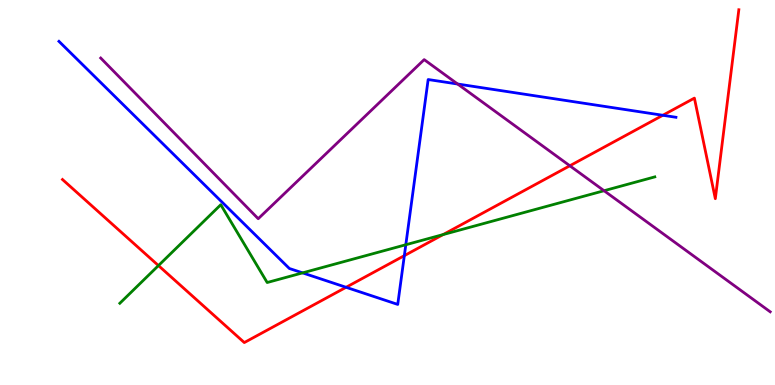[{'lines': ['blue', 'red'], 'intersections': [{'x': 4.47, 'y': 2.54}, {'x': 5.22, 'y': 3.36}, {'x': 8.55, 'y': 7.01}]}, {'lines': ['green', 'red'], 'intersections': [{'x': 2.04, 'y': 3.1}, {'x': 5.72, 'y': 3.91}]}, {'lines': ['purple', 'red'], 'intersections': [{'x': 7.35, 'y': 5.69}]}, {'lines': ['blue', 'green'], 'intersections': [{'x': 3.9, 'y': 2.91}, {'x': 5.24, 'y': 3.64}]}, {'lines': ['blue', 'purple'], 'intersections': [{'x': 5.9, 'y': 7.82}]}, {'lines': ['green', 'purple'], 'intersections': [{'x': 7.79, 'y': 5.05}]}]